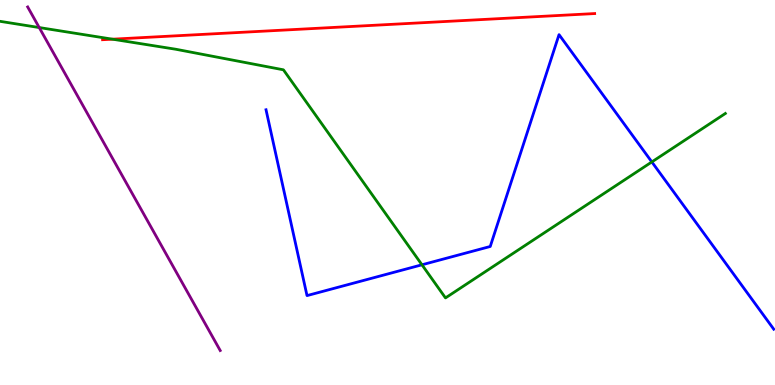[{'lines': ['blue', 'red'], 'intersections': []}, {'lines': ['green', 'red'], 'intersections': [{'x': 1.45, 'y': 8.98}]}, {'lines': ['purple', 'red'], 'intersections': []}, {'lines': ['blue', 'green'], 'intersections': [{'x': 5.44, 'y': 3.12}, {'x': 8.41, 'y': 5.79}]}, {'lines': ['blue', 'purple'], 'intersections': []}, {'lines': ['green', 'purple'], 'intersections': [{'x': 0.506, 'y': 9.28}]}]